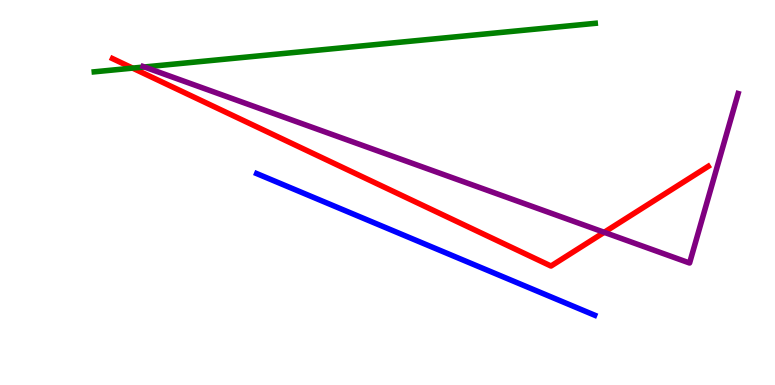[{'lines': ['blue', 'red'], 'intersections': []}, {'lines': ['green', 'red'], 'intersections': [{'x': 1.71, 'y': 8.23}]}, {'lines': ['purple', 'red'], 'intersections': [{'x': 7.8, 'y': 3.97}]}, {'lines': ['blue', 'green'], 'intersections': []}, {'lines': ['blue', 'purple'], 'intersections': []}, {'lines': ['green', 'purple'], 'intersections': [{'x': 1.86, 'y': 8.26}]}]